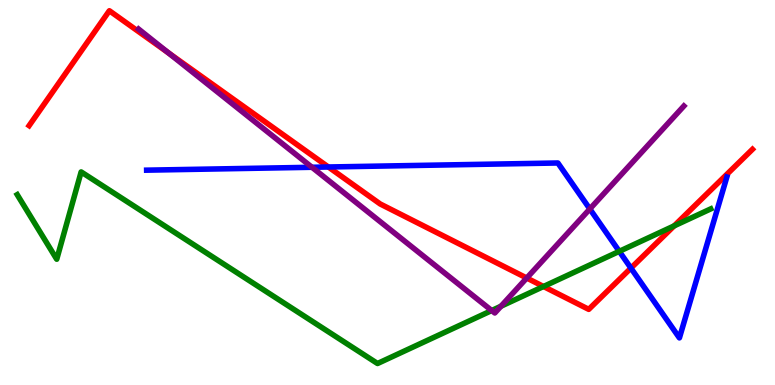[{'lines': ['blue', 'red'], 'intersections': [{'x': 4.24, 'y': 5.66}, {'x': 8.14, 'y': 3.04}]}, {'lines': ['green', 'red'], 'intersections': [{'x': 7.01, 'y': 2.56}, {'x': 8.7, 'y': 4.13}]}, {'lines': ['purple', 'red'], 'intersections': [{'x': 2.18, 'y': 8.62}, {'x': 6.8, 'y': 2.78}]}, {'lines': ['blue', 'green'], 'intersections': [{'x': 7.99, 'y': 3.47}]}, {'lines': ['blue', 'purple'], 'intersections': [{'x': 4.03, 'y': 5.66}, {'x': 7.61, 'y': 4.57}]}, {'lines': ['green', 'purple'], 'intersections': [{'x': 6.34, 'y': 1.93}, {'x': 6.46, 'y': 2.05}]}]